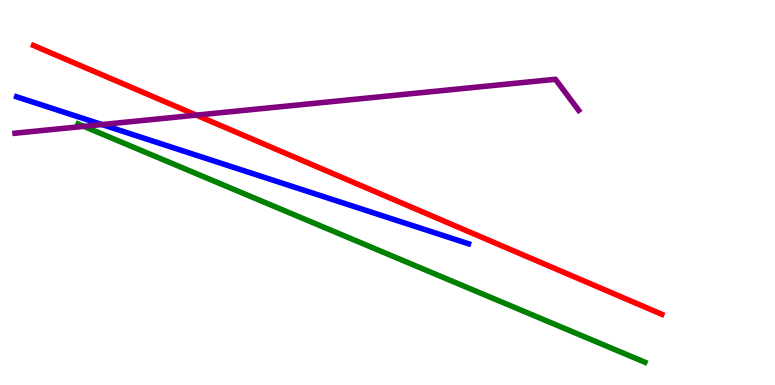[{'lines': ['blue', 'red'], 'intersections': []}, {'lines': ['green', 'red'], 'intersections': []}, {'lines': ['purple', 'red'], 'intersections': [{'x': 2.53, 'y': 7.01}]}, {'lines': ['blue', 'green'], 'intersections': []}, {'lines': ['blue', 'purple'], 'intersections': [{'x': 1.32, 'y': 6.77}]}, {'lines': ['green', 'purple'], 'intersections': [{'x': 1.08, 'y': 6.72}]}]